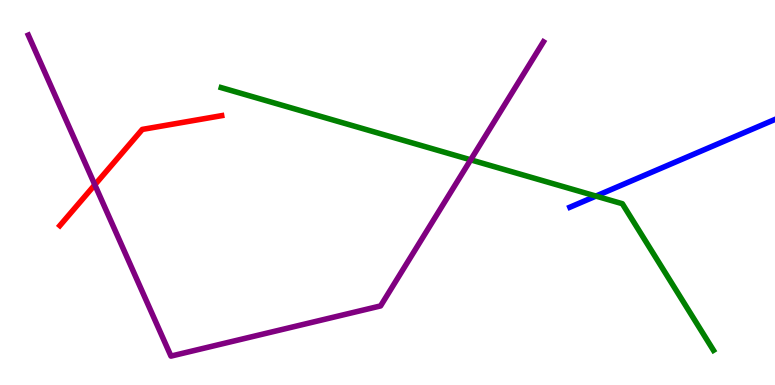[{'lines': ['blue', 'red'], 'intersections': []}, {'lines': ['green', 'red'], 'intersections': []}, {'lines': ['purple', 'red'], 'intersections': [{'x': 1.22, 'y': 5.2}]}, {'lines': ['blue', 'green'], 'intersections': [{'x': 7.69, 'y': 4.91}]}, {'lines': ['blue', 'purple'], 'intersections': []}, {'lines': ['green', 'purple'], 'intersections': [{'x': 6.07, 'y': 5.85}]}]